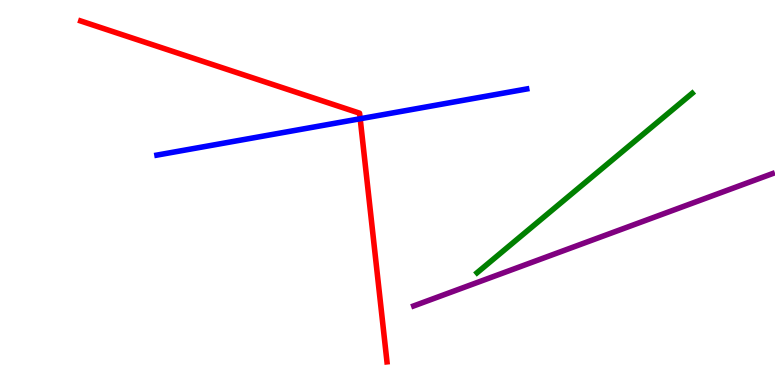[{'lines': ['blue', 'red'], 'intersections': [{'x': 4.65, 'y': 6.92}]}, {'lines': ['green', 'red'], 'intersections': []}, {'lines': ['purple', 'red'], 'intersections': []}, {'lines': ['blue', 'green'], 'intersections': []}, {'lines': ['blue', 'purple'], 'intersections': []}, {'lines': ['green', 'purple'], 'intersections': []}]